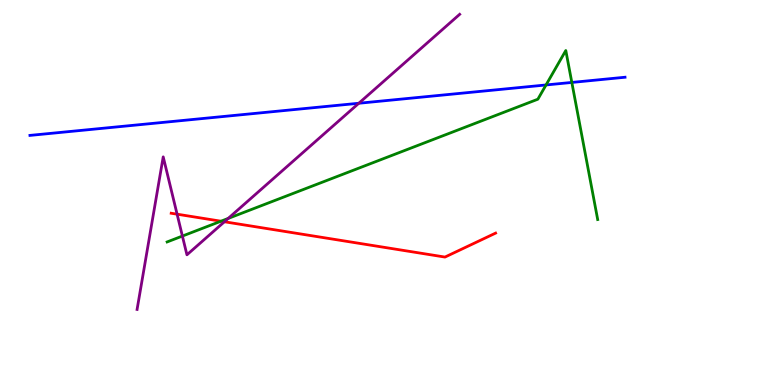[{'lines': ['blue', 'red'], 'intersections': []}, {'lines': ['green', 'red'], 'intersections': [{'x': 2.85, 'y': 4.25}]}, {'lines': ['purple', 'red'], 'intersections': [{'x': 2.29, 'y': 4.44}, {'x': 2.9, 'y': 4.24}]}, {'lines': ['blue', 'green'], 'intersections': [{'x': 7.05, 'y': 7.79}, {'x': 7.38, 'y': 7.86}]}, {'lines': ['blue', 'purple'], 'intersections': [{'x': 4.63, 'y': 7.32}]}, {'lines': ['green', 'purple'], 'intersections': [{'x': 2.35, 'y': 3.87}, {'x': 2.94, 'y': 4.33}]}]